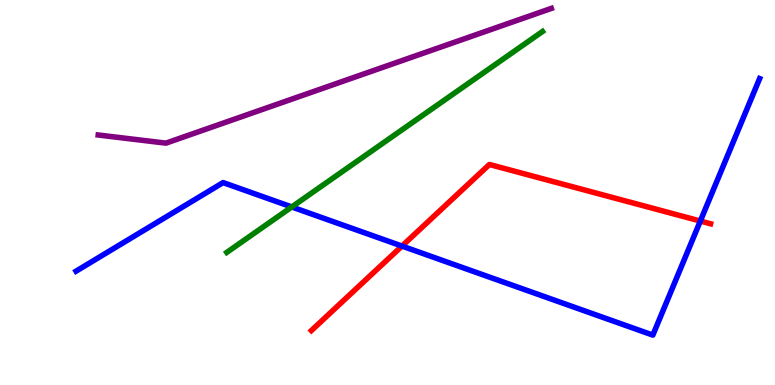[{'lines': ['blue', 'red'], 'intersections': [{'x': 5.19, 'y': 3.61}, {'x': 9.04, 'y': 4.26}]}, {'lines': ['green', 'red'], 'intersections': []}, {'lines': ['purple', 'red'], 'intersections': []}, {'lines': ['blue', 'green'], 'intersections': [{'x': 3.76, 'y': 4.62}]}, {'lines': ['blue', 'purple'], 'intersections': []}, {'lines': ['green', 'purple'], 'intersections': []}]